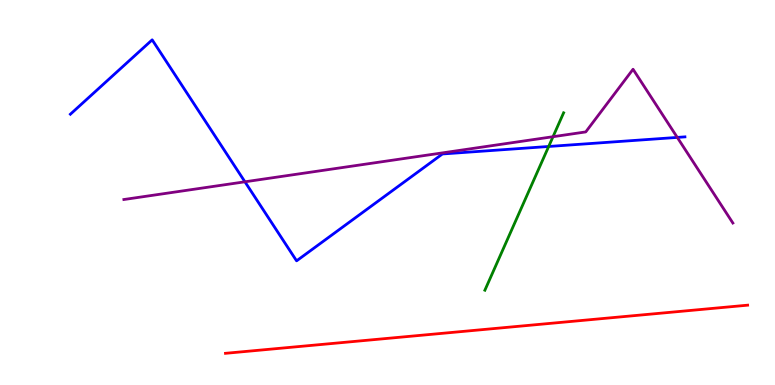[{'lines': ['blue', 'red'], 'intersections': []}, {'lines': ['green', 'red'], 'intersections': []}, {'lines': ['purple', 'red'], 'intersections': []}, {'lines': ['blue', 'green'], 'intersections': [{'x': 7.08, 'y': 6.2}]}, {'lines': ['blue', 'purple'], 'intersections': [{'x': 3.16, 'y': 5.28}, {'x': 8.74, 'y': 6.43}]}, {'lines': ['green', 'purple'], 'intersections': [{'x': 7.14, 'y': 6.45}]}]